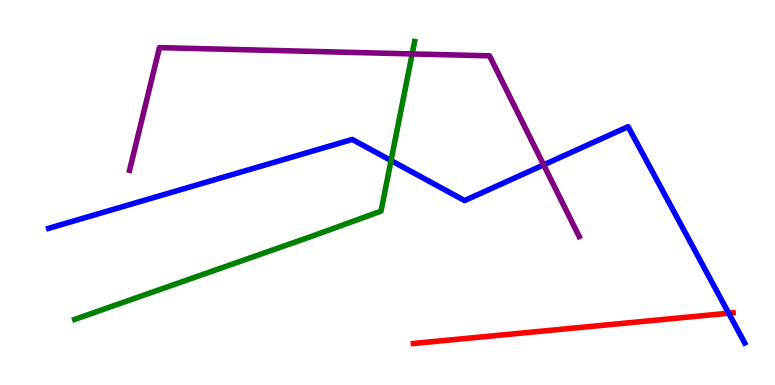[{'lines': ['blue', 'red'], 'intersections': [{'x': 9.4, 'y': 1.87}]}, {'lines': ['green', 'red'], 'intersections': []}, {'lines': ['purple', 'red'], 'intersections': []}, {'lines': ['blue', 'green'], 'intersections': [{'x': 5.05, 'y': 5.83}]}, {'lines': ['blue', 'purple'], 'intersections': [{'x': 7.01, 'y': 5.72}]}, {'lines': ['green', 'purple'], 'intersections': [{'x': 5.32, 'y': 8.6}]}]